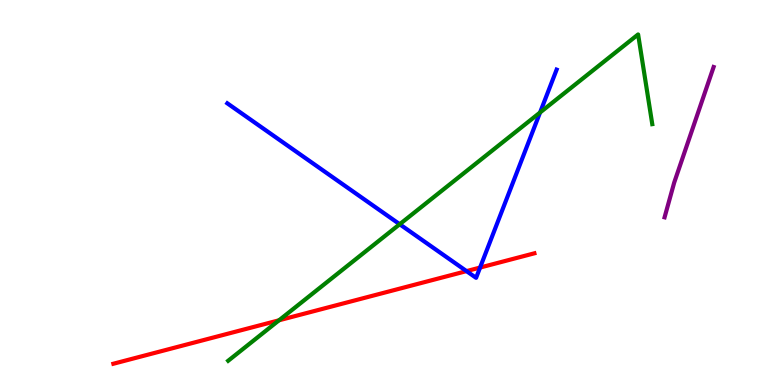[{'lines': ['blue', 'red'], 'intersections': [{'x': 6.02, 'y': 2.96}, {'x': 6.19, 'y': 3.05}]}, {'lines': ['green', 'red'], 'intersections': [{'x': 3.6, 'y': 1.68}]}, {'lines': ['purple', 'red'], 'intersections': []}, {'lines': ['blue', 'green'], 'intersections': [{'x': 5.16, 'y': 4.18}, {'x': 6.97, 'y': 7.08}]}, {'lines': ['blue', 'purple'], 'intersections': []}, {'lines': ['green', 'purple'], 'intersections': []}]